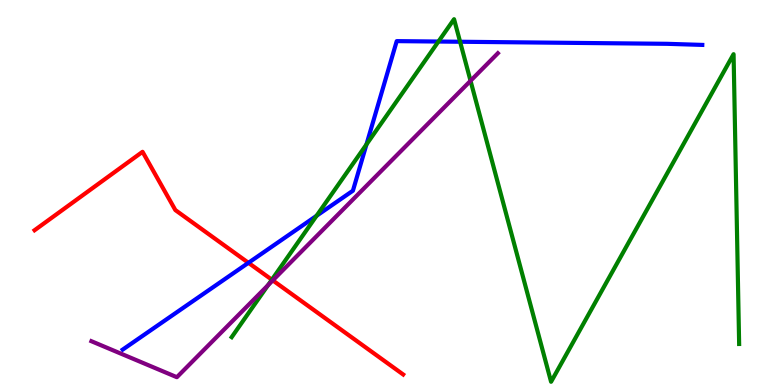[{'lines': ['blue', 'red'], 'intersections': [{'x': 3.21, 'y': 3.17}]}, {'lines': ['green', 'red'], 'intersections': [{'x': 3.51, 'y': 2.73}]}, {'lines': ['purple', 'red'], 'intersections': [{'x': 3.52, 'y': 2.72}]}, {'lines': ['blue', 'green'], 'intersections': [{'x': 4.08, 'y': 4.4}, {'x': 4.73, 'y': 6.25}, {'x': 5.66, 'y': 8.92}, {'x': 5.94, 'y': 8.92}]}, {'lines': ['blue', 'purple'], 'intersections': []}, {'lines': ['green', 'purple'], 'intersections': [{'x': 3.46, 'y': 2.59}, {'x': 6.07, 'y': 7.9}]}]